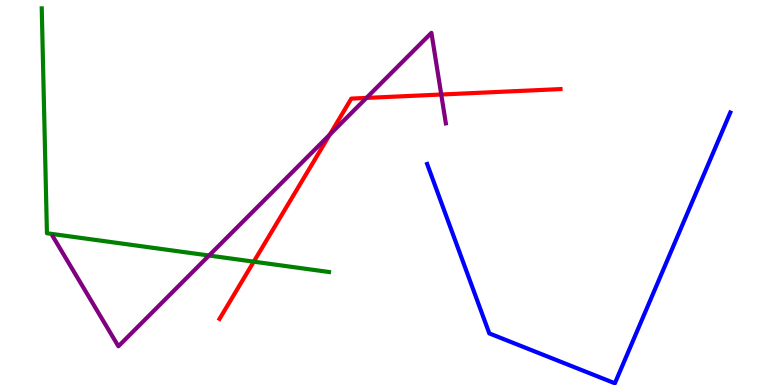[{'lines': ['blue', 'red'], 'intersections': []}, {'lines': ['green', 'red'], 'intersections': [{'x': 3.27, 'y': 3.2}]}, {'lines': ['purple', 'red'], 'intersections': [{'x': 4.26, 'y': 6.5}, {'x': 4.73, 'y': 7.46}, {'x': 5.69, 'y': 7.55}]}, {'lines': ['blue', 'green'], 'intersections': []}, {'lines': ['blue', 'purple'], 'intersections': []}, {'lines': ['green', 'purple'], 'intersections': [{'x': 2.7, 'y': 3.36}]}]